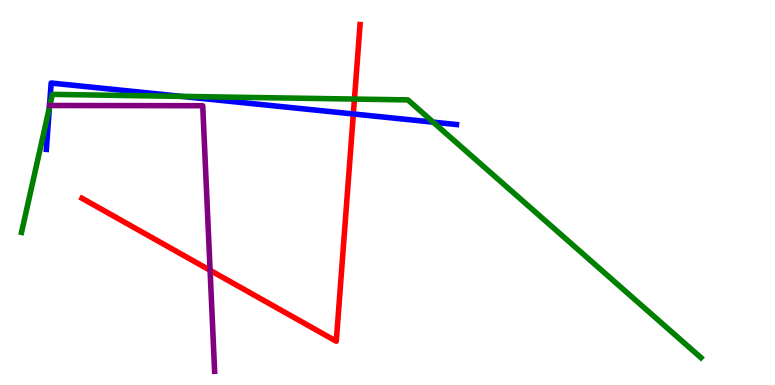[{'lines': ['blue', 'red'], 'intersections': [{'x': 4.56, 'y': 7.04}]}, {'lines': ['green', 'red'], 'intersections': [{'x': 4.57, 'y': 7.43}]}, {'lines': ['purple', 'red'], 'intersections': [{'x': 2.71, 'y': 2.98}]}, {'lines': ['blue', 'green'], 'intersections': [{'x': 0.637, 'y': 7.2}, {'x': 2.34, 'y': 7.5}, {'x': 5.59, 'y': 6.83}]}, {'lines': ['blue', 'purple'], 'intersections': []}, {'lines': ['green', 'purple'], 'intersections': [{'x': 0.644, 'y': 7.26}]}]